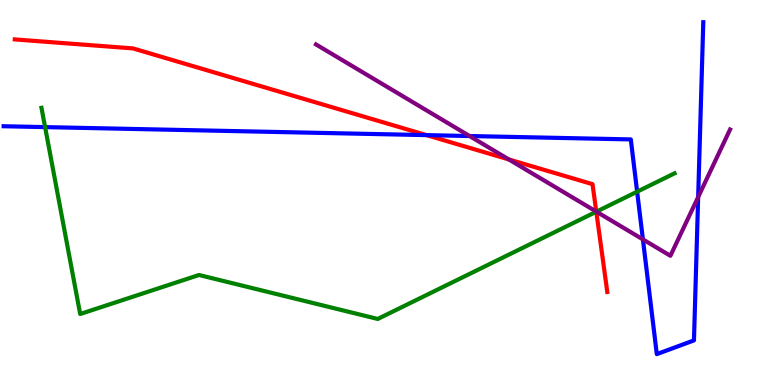[{'lines': ['blue', 'red'], 'intersections': [{'x': 5.5, 'y': 6.49}]}, {'lines': ['green', 'red'], 'intersections': [{'x': 7.69, 'y': 4.5}]}, {'lines': ['purple', 'red'], 'intersections': [{'x': 6.57, 'y': 5.86}, {'x': 7.69, 'y': 4.5}]}, {'lines': ['blue', 'green'], 'intersections': [{'x': 0.582, 'y': 6.7}, {'x': 8.22, 'y': 5.02}]}, {'lines': ['blue', 'purple'], 'intersections': [{'x': 6.06, 'y': 6.47}, {'x': 8.3, 'y': 3.78}, {'x': 9.01, 'y': 4.88}]}, {'lines': ['green', 'purple'], 'intersections': [{'x': 7.7, 'y': 4.5}]}]